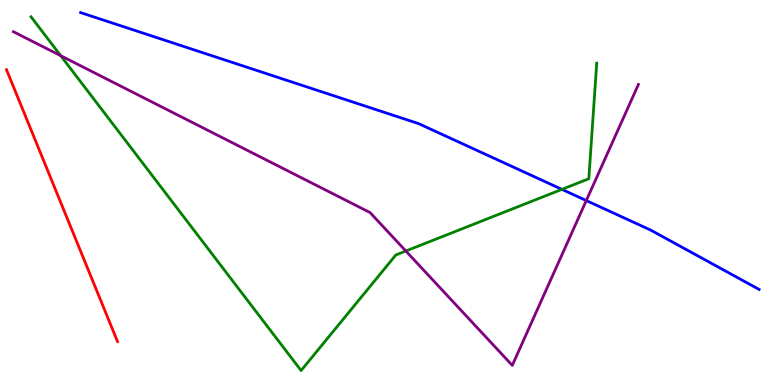[{'lines': ['blue', 'red'], 'intersections': []}, {'lines': ['green', 'red'], 'intersections': []}, {'lines': ['purple', 'red'], 'intersections': []}, {'lines': ['blue', 'green'], 'intersections': [{'x': 7.25, 'y': 5.08}]}, {'lines': ['blue', 'purple'], 'intersections': [{'x': 7.57, 'y': 4.79}]}, {'lines': ['green', 'purple'], 'intersections': [{'x': 0.784, 'y': 8.55}, {'x': 5.24, 'y': 3.48}]}]